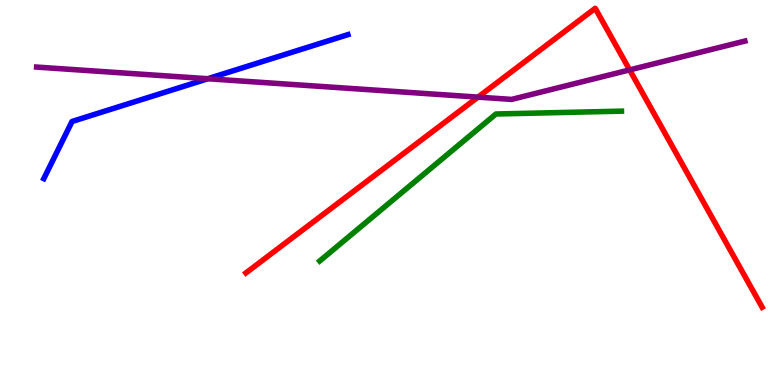[{'lines': ['blue', 'red'], 'intersections': []}, {'lines': ['green', 'red'], 'intersections': []}, {'lines': ['purple', 'red'], 'intersections': [{'x': 6.17, 'y': 7.48}, {'x': 8.12, 'y': 8.18}]}, {'lines': ['blue', 'green'], 'intersections': []}, {'lines': ['blue', 'purple'], 'intersections': [{'x': 2.68, 'y': 7.96}]}, {'lines': ['green', 'purple'], 'intersections': []}]